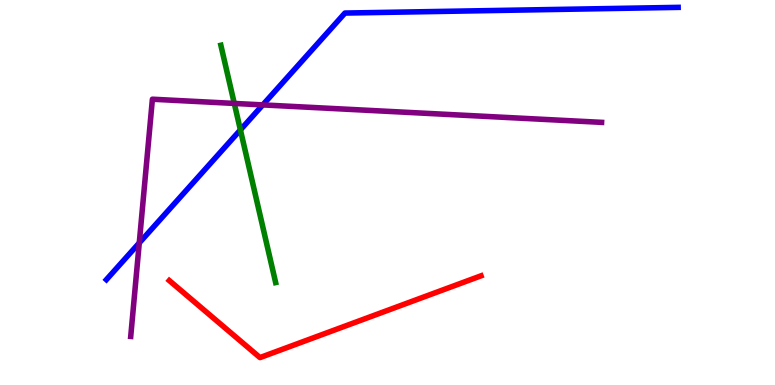[{'lines': ['blue', 'red'], 'intersections': []}, {'lines': ['green', 'red'], 'intersections': []}, {'lines': ['purple', 'red'], 'intersections': []}, {'lines': ['blue', 'green'], 'intersections': [{'x': 3.1, 'y': 6.63}]}, {'lines': ['blue', 'purple'], 'intersections': [{'x': 1.8, 'y': 3.69}, {'x': 3.39, 'y': 7.28}]}, {'lines': ['green', 'purple'], 'intersections': [{'x': 3.02, 'y': 7.31}]}]